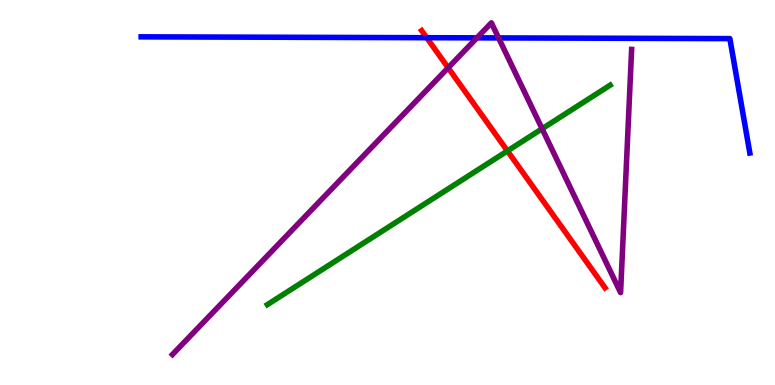[{'lines': ['blue', 'red'], 'intersections': [{'x': 5.51, 'y': 9.02}]}, {'lines': ['green', 'red'], 'intersections': [{'x': 6.55, 'y': 6.08}]}, {'lines': ['purple', 'red'], 'intersections': [{'x': 5.78, 'y': 8.24}]}, {'lines': ['blue', 'green'], 'intersections': []}, {'lines': ['blue', 'purple'], 'intersections': [{'x': 6.15, 'y': 9.02}, {'x': 6.43, 'y': 9.02}]}, {'lines': ['green', 'purple'], 'intersections': [{'x': 6.99, 'y': 6.66}]}]